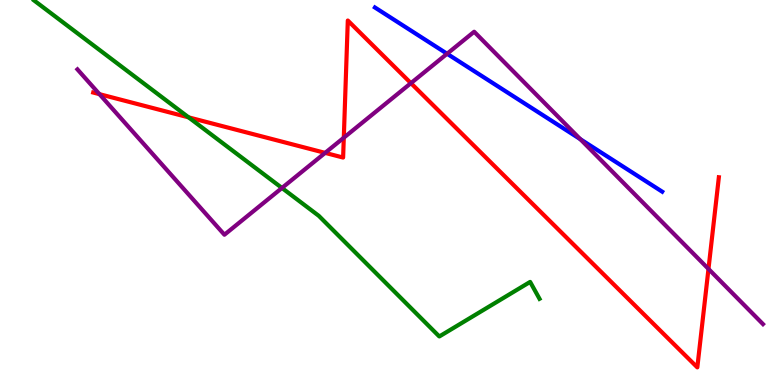[{'lines': ['blue', 'red'], 'intersections': []}, {'lines': ['green', 'red'], 'intersections': [{'x': 2.43, 'y': 6.95}]}, {'lines': ['purple', 'red'], 'intersections': [{'x': 1.28, 'y': 7.55}, {'x': 4.2, 'y': 6.03}, {'x': 4.44, 'y': 6.42}, {'x': 5.3, 'y': 7.84}, {'x': 9.14, 'y': 3.01}]}, {'lines': ['blue', 'green'], 'intersections': []}, {'lines': ['blue', 'purple'], 'intersections': [{'x': 5.77, 'y': 8.6}, {'x': 7.49, 'y': 6.39}]}, {'lines': ['green', 'purple'], 'intersections': [{'x': 3.64, 'y': 5.12}]}]